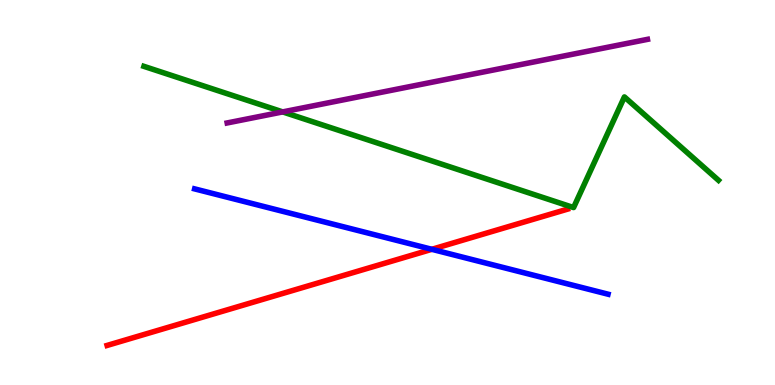[{'lines': ['blue', 'red'], 'intersections': [{'x': 5.57, 'y': 3.52}]}, {'lines': ['green', 'red'], 'intersections': []}, {'lines': ['purple', 'red'], 'intersections': []}, {'lines': ['blue', 'green'], 'intersections': []}, {'lines': ['blue', 'purple'], 'intersections': []}, {'lines': ['green', 'purple'], 'intersections': [{'x': 3.65, 'y': 7.09}]}]